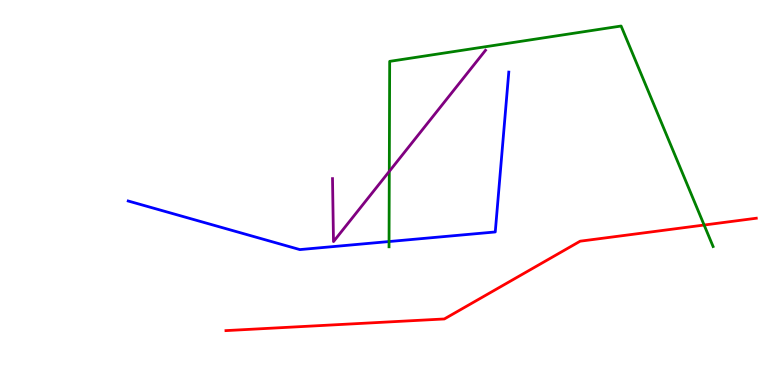[{'lines': ['blue', 'red'], 'intersections': []}, {'lines': ['green', 'red'], 'intersections': [{'x': 9.09, 'y': 4.16}]}, {'lines': ['purple', 'red'], 'intersections': []}, {'lines': ['blue', 'green'], 'intersections': [{'x': 5.02, 'y': 3.73}]}, {'lines': ['blue', 'purple'], 'intersections': []}, {'lines': ['green', 'purple'], 'intersections': [{'x': 5.02, 'y': 5.55}]}]